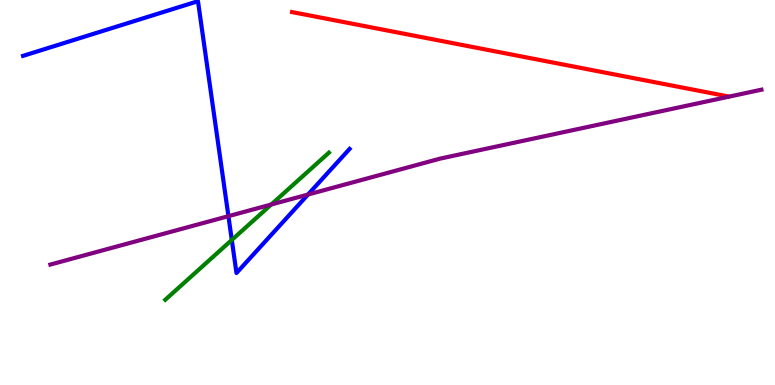[{'lines': ['blue', 'red'], 'intersections': []}, {'lines': ['green', 'red'], 'intersections': []}, {'lines': ['purple', 'red'], 'intersections': []}, {'lines': ['blue', 'green'], 'intersections': [{'x': 2.99, 'y': 3.77}]}, {'lines': ['blue', 'purple'], 'intersections': [{'x': 2.95, 'y': 4.39}, {'x': 3.97, 'y': 4.95}]}, {'lines': ['green', 'purple'], 'intersections': [{'x': 3.5, 'y': 4.69}]}]